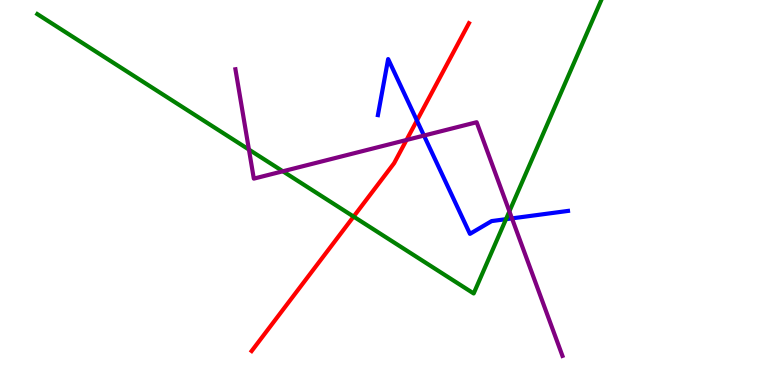[{'lines': ['blue', 'red'], 'intersections': [{'x': 5.38, 'y': 6.87}]}, {'lines': ['green', 'red'], 'intersections': [{'x': 4.56, 'y': 4.37}]}, {'lines': ['purple', 'red'], 'intersections': [{'x': 5.25, 'y': 6.36}]}, {'lines': ['blue', 'green'], 'intersections': [{'x': 6.53, 'y': 4.31}]}, {'lines': ['blue', 'purple'], 'intersections': [{'x': 5.47, 'y': 6.48}, {'x': 6.61, 'y': 4.33}]}, {'lines': ['green', 'purple'], 'intersections': [{'x': 3.21, 'y': 6.11}, {'x': 3.65, 'y': 5.55}, {'x': 6.57, 'y': 4.51}]}]